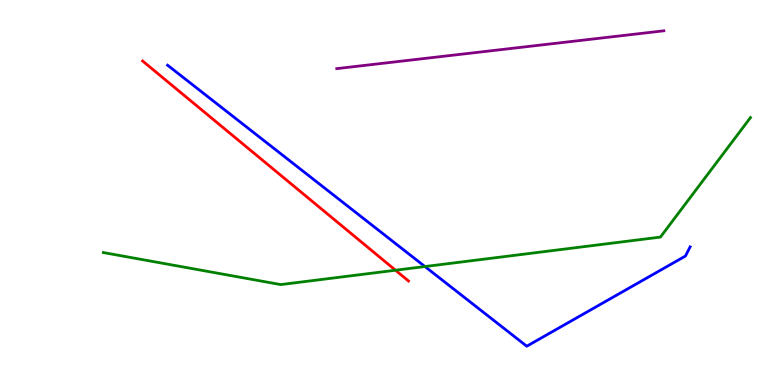[{'lines': ['blue', 'red'], 'intersections': []}, {'lines': ['green', 'red'], 'intersections': [{'x': 5.1, 'y': 2.98}]}, {'lines': ['purple', 'red'], 'intersections': []}, {'lines': ['blue', 'green'], 'intersections': [{'x': 5.48, 'y': 3.08}]}, {'lines': ['blue', 'purple'], 'intersections': []}, {'lines': ['green', 'purple'], 'intersections': []}]